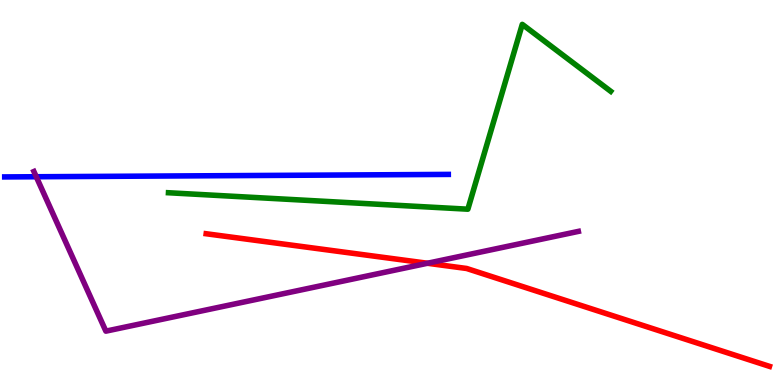[{'lines': ['blue', 'red'], 'intersections': []}, {'lines': ['green', 'red'], 'intersections': []}, {'lines': ['purple', 'red'], 'intersections': [{'x': 5.52, 'y': 3.16}]}, {'lines': ['blue', 'green'], 'intersections': []}, {'lines': ['blue', 'purple'], 'intersections': [{'x': 0.468, 'y': 5.41}]}, {'lines': ['green', 'purple'], 'intersections': []}]